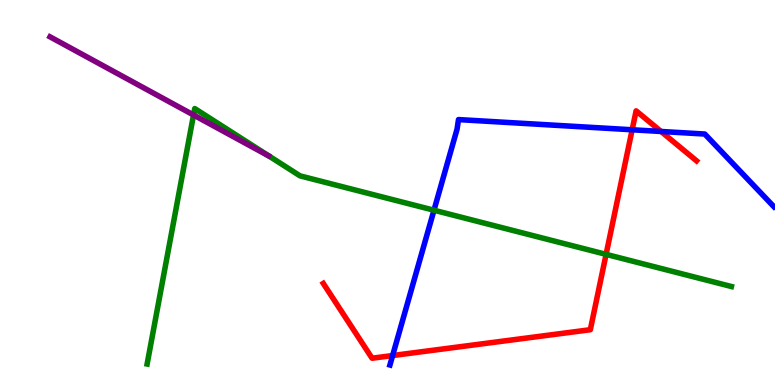[{'lines': ['blue', 'red'], 'intersections': [{'x': 5.07, 'y': 0.765}, {'x': 8.16, 'y': 6.63}, {'x': 8.53, 'y': 6.59}]}, {'lines': ['green', 'red'], 'intersections': [{'x': 7.82, 'y': 3.39}]}, {'lines': ['purple', 'red'], 'intersections': []}, {'lines': ['blue', 'green'], 'intersections': [{'x': 5.6, 'y': 4.54}]}, {'lines': ['blue', 'purple'], 'intersections': []}, {'lines': ['green', 'purple'], 'intersections': [{'x': 2.5, 'y': 7.01}]}]